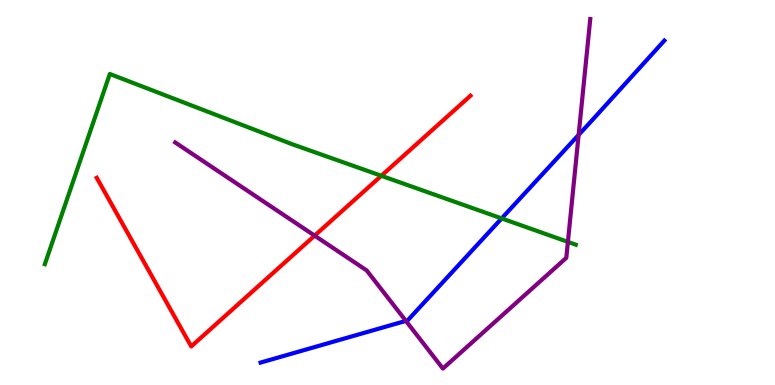[{'lines': ['blue', 'red'], 'intersections': []}, {'lines': ['green', 'red'], 'intersections': [{'x': 4.92, 'y': 5.43}]}, {'lines': ['purple', 'red'], 'intersections': [{'x': 4.06, 'y': 3.88}]}, {'lines': ['blue', 'green'], 'intersections': [{'x': 6.47, 'y': 4.33}]}, {'lines': ['blue', 'purple'], 'intersections': [{'x': 5.24, 'y': 1.67}, {'x': 7.47, 'y': 6.5}]}, {'lines': ['green', 'purple'], 'intersections': [{'x': 7.33, 'y': 3.72}]}]